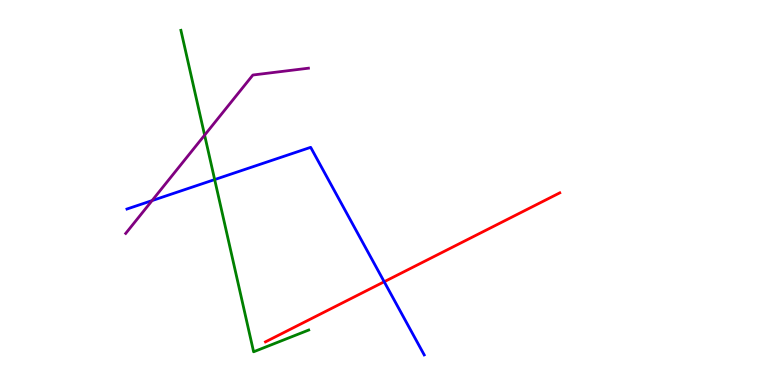[{'lines': ['blue', 'red'], 'intersections': [{'x': 4.96, 'y': 2.68}]}, {'lines': ['green', 'red'], 'intersections': []}, {'lines': ['purple', 'red'], 'intersections': []}, {'lines': ['blue', 'green'], 'intersections': [{'x': 2.77, 'y': 5.34}]}, {'lines': ['blue', 'purple'], 'intersections': [{'x': 1.96, 'y': 4.79}]}, {'lines': ['green', 'purple'], 'intersections': [{'x': 2.64, 'y': 6.49}]}]